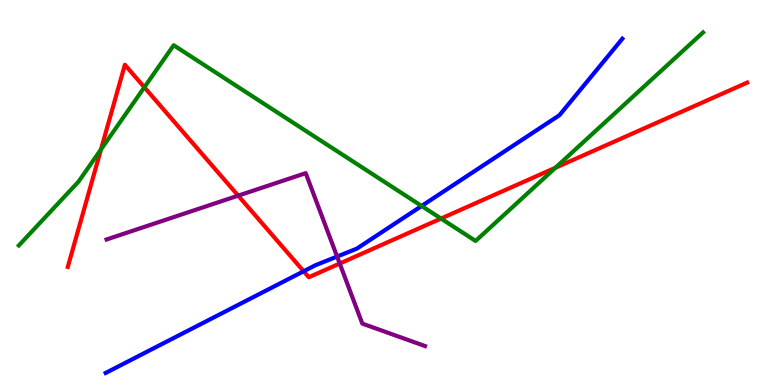[{'lines': ['blue', 'red'], 'intersections': [{'x': 3.92, 'y': 2.95}]}, {'lines': ['green', 'red'], 'intersections': [{'x': 1.3, 'y': 6.12}, {'x': 1.86, 'y': 7.73}, {'x': 5.69, 'y': 4.32}, {'x': 7.17, 'y': 5.64}]}, {'lines': ['purple', 'red'], 'intersections': [{'x': 3.07, 'y': 4.92}, {'x': 4.38, 'y': 3.16}]}, {'lines': ['blue', 'green'], 'intersections': [{'x': 5.44, 'y': 4.65}]}, {'lines': ['blue', 'purple'], 'intersections': [{'x': 4.35, 'y': 3.34}]}, {'lines': ['green', 'purple'], 'intersections': []}]